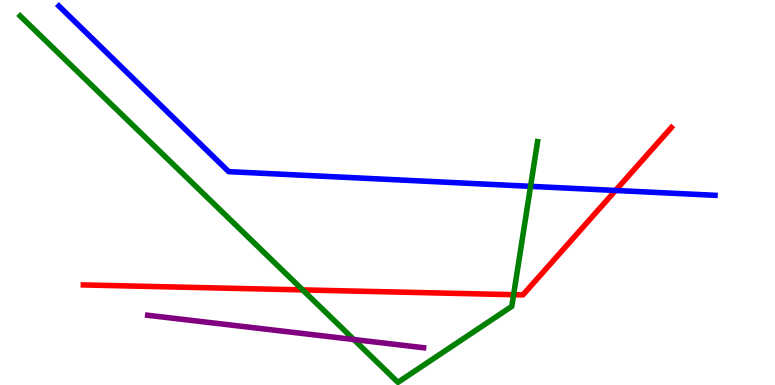[{'lines': ['blue', 'red'], 'intersections': [{'x': 7.94, 'y': 5.05}]}, {'lines': ['green', 'red'], 'intersections': [{'x': 3.91, 'y': 2.47}, {'x': 6.63, 'y': 2.35}]}, {'lines': ['purple', 'red'], 'intersections': []}, {'lines': ['blue', 'green'], 'intersections': [{'x': 6.85, 'y': 5.16}]}, {'lines': ['blue', 'purple'], 'intersections': []}, {'lines': ['green', 'purple'], 'intersections': [{'x': 4.57, 'y': 1.18}]}]